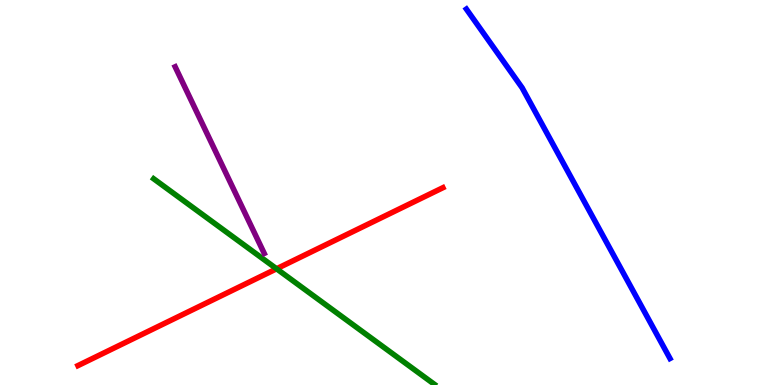[{'lines': ['blue', 'red'], 'intersections': []}, {'lines': ['green', 'red'], 'intersections': [{'x': 3.57, 'y': 3.02}]}, {'lines': ['purple', 'red'], 'intersections': []}, {'lines': ['blue', 'green'], 'intersections': []}, {'lines': ['blue', 'purple'], 'intersections': []}, {'lines': ['green', 'purple'], 'intersections': []}]